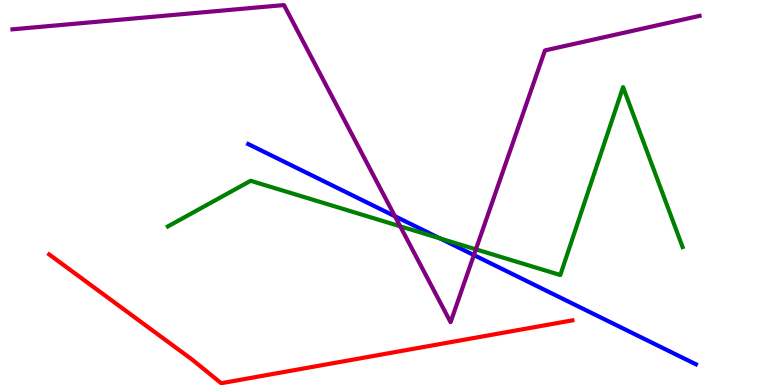[{'lines': ['blue', 'red'], 'intersections': []}, {'lines': ['green', 'red'], 'intersections': []}, {'lines': ['purple', 'red'], 'intersections': []}, {'lines': ['blue', 'green'], 'intersections': [{'x': 5.68, 'y': 3.81}]}, {'lines': ['blue', 'purple'], 'intersections': [{'x': 5.1, 'y': 4.38}, {'x': 6.11, 'y': 3.37}]}, {'lines': ['green', 'purple'], 'intersections': [{'x': 5.16, 'y': 4.12}, {'x': 6.14, 'y': 3.52}]}]